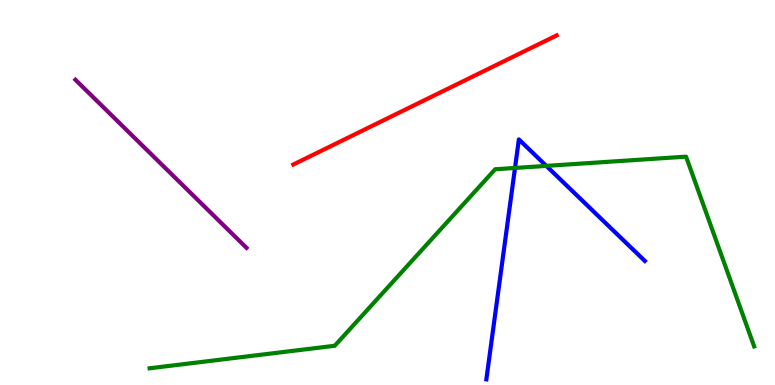[{'lines': ['blue', 'red'], 'intersections': []}, {'lines': ['green', 'red'], 'intersections': []}, {'lines': ['purple', 'red'], 'intersections': []}, {'lines': ['blue', 'green'], 'intersections': [{'x': 6.65, 'y': 5.64}, {'x': 7.05, 'y': 5.69}]}, {'lines': ['blue', 'purple'], 'intersections': []}, {'lines': ['green', 'purple'], 'intersections': []}]